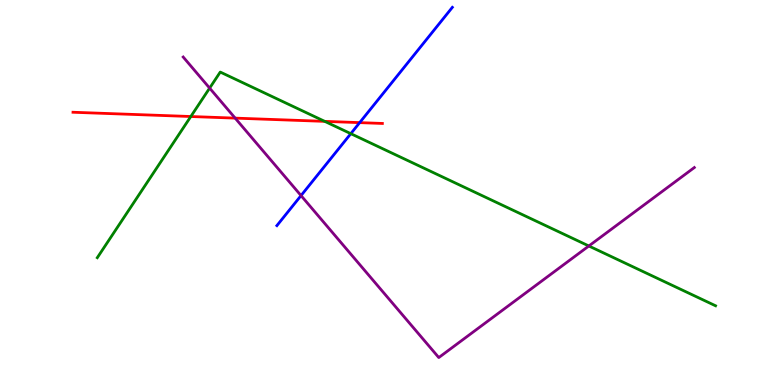[{'lines': ['blue', 'red'], 'intersections': [{'x': 4.64, 'y': 6.81}]}, {'lines': ['green', 'red'], 'intersections': [{'x': 2.46, 'y': 6.97}, {'x': 4.19, 'y': 6.85}]}, {'lines': ['purple', 'red'], 'intersections': [{'x': 3.03, 'y': 6.93}]}, {'lines': ['blue', 'green'], 'intersections': [{'x': 4.53, 'y': 6.53}]}, {'lines': ['blue', 'purple'], 'intersections': [{'x': 3.88, 'y': 4.92}]}, {'lines': ['green', 'purple'], 'intersections': [{'x': 2.7, 'y': 7.71}, {'x': 7.6, 'y': 3.61}]}]